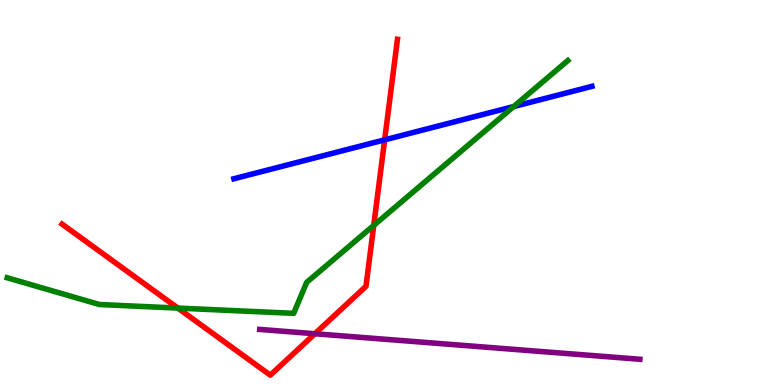[{'lines': ['blue', 'red'], 'intersections': [{'x': 4.96, 'y': 6.37}]}, {'lines': ['green', 'red'], 'intersections': [{'x': 2.29, 'y': 2.0}, {'x': 4.82, 'y': 4.15}]}, {'lines': ['purple', 'red'], 'intersections': [{'x': 4.06, 'y': 1.33}]}, {'lines': ['blue', 'green'], 'intersections': [{'x': 6.63, 'y': 7.23}]}, {'lines': ['blue', 'purple'], 'intersections': []}, {'lines': ['green', 'purple'], 'intersections': []}]